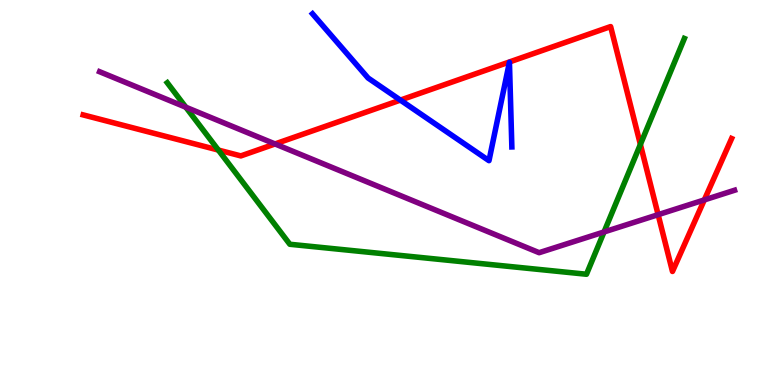[{'lines': ['blue', 'red'], 'intersections': [{'x': 5.17, 'y': 7.4}]}, {'lines': ['green', 'red'], 'intersections': [{'x': 2.82, 'y': 6.1}, {'x': 8.26, 'y': 6.25}]}, {'lines': ['purple', 'red'], 'intersections': [{'x': 3.55, 'y': 6.26}, {'x': 8.49, 'y': 4.42}, {'x': 9.09, 'y': 4.81}]}, {'lines': ['blue', 'green'], 'intersections': []}, {'lines': ['blue', 'purple'], 'intersections': []}, {'lines': ['green', 'purple'], 'intersections': [{'x': 2.4, 'y': 7.21}, {'x': 7.79, 'y': 3.98}]}]